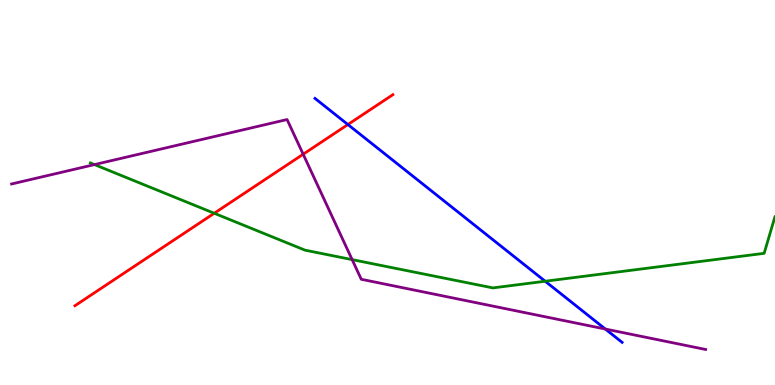[{'lines': ['blue', 'red'], 'intersections': [{'x': 4.49, 'y': 6.77}]}, {'lines': ['green', 'red'], 'intersections': [{'x': 2.76, 'y': 4.46}]}, {'lines': ['purple', 'red'], 'intersections': [{'x': 3.91, 'y': 5.99}]}, {'lines': ['blue', 'green'], 'intersections': [{'x': 7.03, 'y': 2.7}]}, {'lines': ['blue', 'purple'], 'intersections': [{'x': 7.81, 'y': 1.45}]}, {'lines': ['green', 'purple'], 'intersections': [{'x': 1.22, 'y': 5.72}, {'x': 4.54, 'y': 3.26}]}]